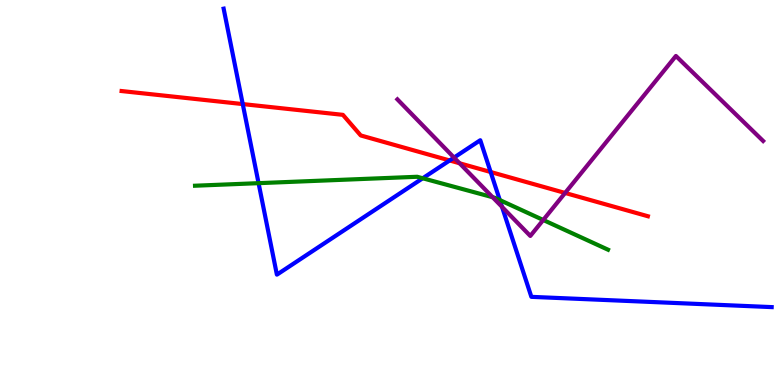[{'lines': ['blue', 'red'], 'intersections': [{'x': 3.13, 'y': 7.3}, {'x': 5.8, 'y': 5.83}, {'x': 6.33, 'y': 5.53}]}, {'lines': ['green', 'red'], 'intersections': []}, {'lines': ['purple', 'red'], 'intersections': [{'x': 5.93, 'y': 5.76}, {'x': 7.29, 'y': 4.99}]}, {'lines': ['blue', 'green'], 'intersections': [{'x': 3.34, 'y': 5.24}, {'x': 5.45, 'y': 5.37}, {'x': 6.45, 'y': 4.8}]}, {'lines': ['blue', 'purple'], 'intersections': [{'x': 5.86, 'y': 5.91}, {'x': 6.48, 'y': 4.63}]}, {'lines': ['green', 'purple'], 'intersections': [{'x': 6.36, 'y': 4.88}, {'x': 7.01, 'y': 4.29}]}]